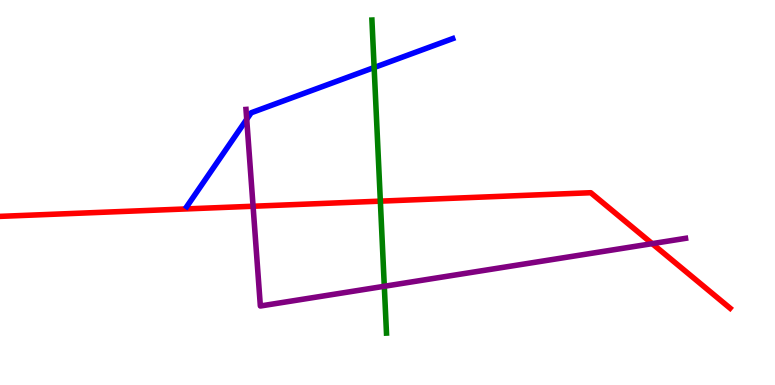[{'lines': ['blue', 'red'], 'intersections': []}, {'lines': ['green', 'red'], 'intersections': [{'x': 4.91, 'y': 4.78}]}, {'lines': ['purple', 'red'], 'intersections': [{'x': 3.27, 'y': 4.64}, {'x': 8.42, 'y': 3.67}]}, {'lines': ['blue', 'green'], 'intersections': [{'x': 4.83, 'y': 8.25}]}, {'lines': ['blue', 'purple'], 'intersections': [{'x': 3.18, 'y': 6.9}]}, {'lines': ['green', 'purple'], 'intersections': [{'x': 4.96, 'y': 2.56}]}]